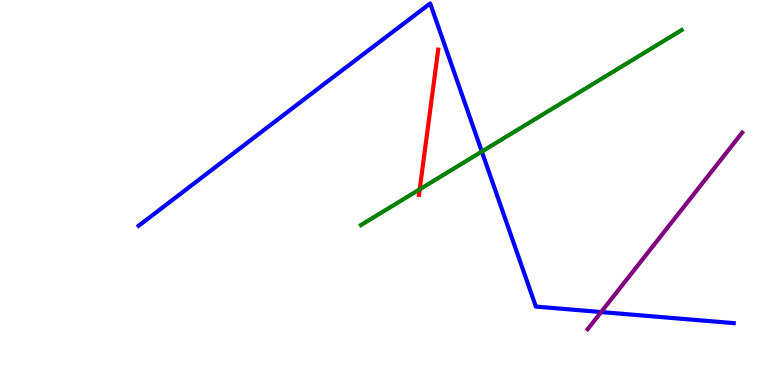[{'lines': ['blue', 'red'], 'intersections': []}, {'lines': ['green', 'red'], 'intersections': [{'x': 5.42, 'y': 5.08}]}, {'lines': ['purple', 'red'], 'intersections': []}, {'lines': ['blue', 'green'], 'intersections': [{'x': 6.22, 'y': 6.06}]}, {'lines': ['blue', 'purple'], 'intersections': [{'x': 7.76, 'y': 1.89}]}, {'lines': ['green', 'purple'], 'intersections': []}]